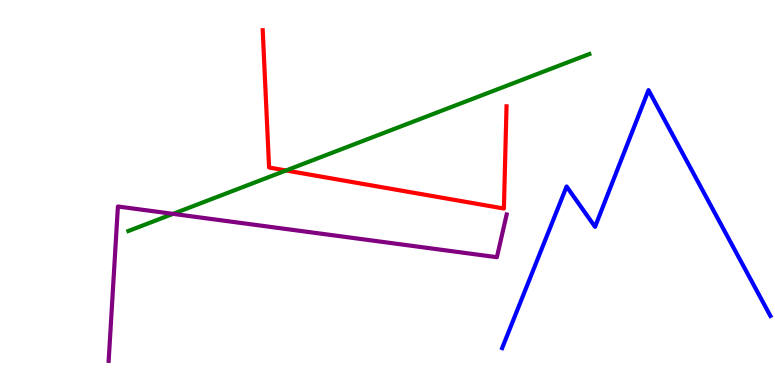[{'lines': ['blue', 'red'], 'intersections': []}, {'lines': ['green', 'red'], 'intersections': [{'x': 3.69, 'y': 5.57}]}, {'lines': ['purple', 'red'], 'intersections': []}, {'lines': ['blue', 'green'], 'intersections': []}, {'lines': ['blue', 'purple'], 'intersections': []}, {'lines': ['green', 'purple'], 'intersections': [{'x': 2.23, 'y': 4.45}]}]